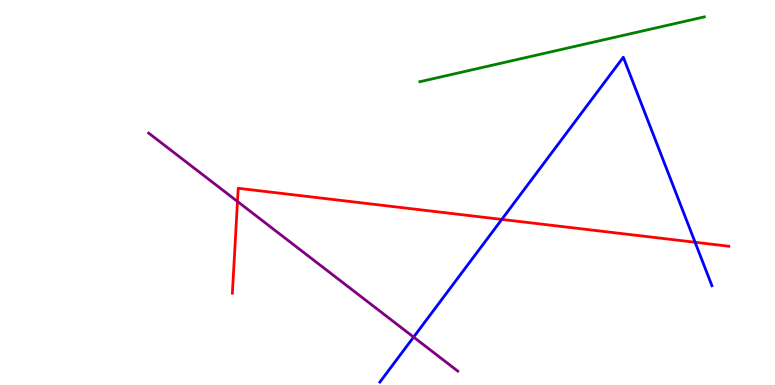[{'lines': ['blue', 'red'], 'intersections': [{'x': 6.47, 'y': 4.3}, {'x': 8.97, 'y': 3.71}]}, {'lines': ['green', 'red'], 'intersections': []}, {'lines': ['purple', 'red'], 'intersections': [{'x': 3.06, 'y': 4.77}]}, {'lines': ['blue', 'green'], 'intersections': []}, {'lines': ['blue', 'purple'], 'intersections': [{'x': 5.34, 'y': 1.24}]}, {'lines': ['green', 'purple'], 'intersections': []}]